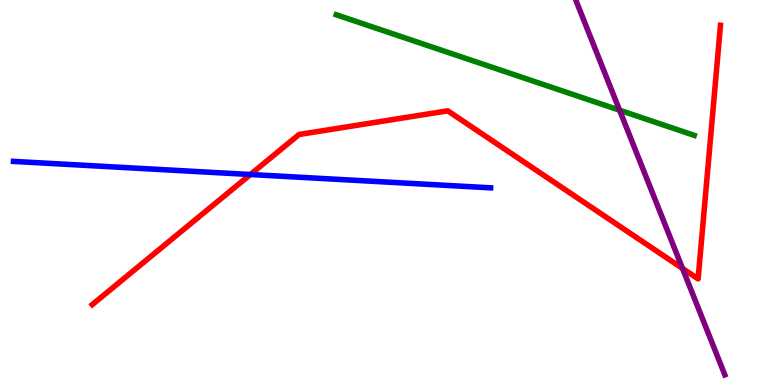[{'lines': ['blue', 'red'], 'intersections': [{'x': 3.23, 'y': 5.47}]}, {'lines': ['green', 'red'], 'intersections': []}, {'lines': ['purple', 'red'], 'intersections': [{'x': 8.81, 'y': 3.03}]}, {'lines': ['blue', 'green'], 'intersections': []}, {'lines': ['blue', 'purple'], 'intersections': []}, {'lines': ['green', 'purple'], 'intersections': [{'x': 7.99, 'y': 7.14}]}]